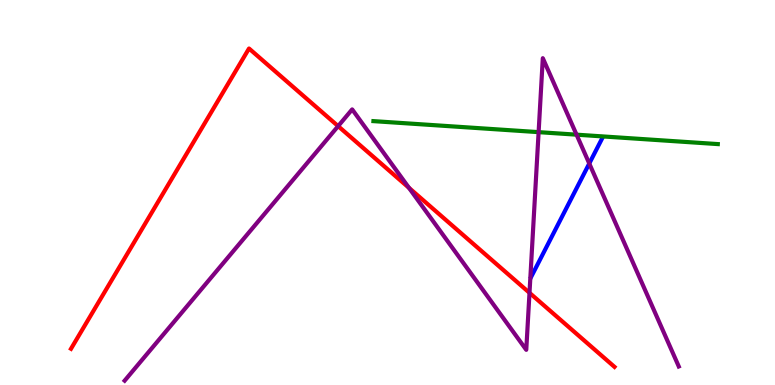[{'lines': ['blue', 'red'], 'intersections': []}, {'lines': ['green', 'red'], 'intersections': []}, {'lines': ['purple', 'red'], 'intersections': [{'x': 4.36, 'y': 6.72}, {'x': 5.28, 'y': 5.12}, {'x': 6.83, 'y': 2.39}]}, {'lines': ['blue', 'green'], 'intersections': []}, {'lines': ['blue', 'purple'], 'intersections': [{'x': 7.6, 'y': 5.75}]}, {'lines': ['green', 'purple'], 'intersections': [{'x': 6.95, 'y': 6.57}, {'x': 7.44, 'y': 6.5}]}]